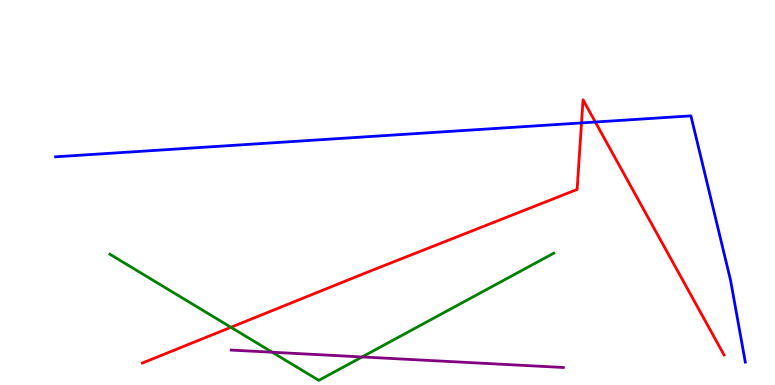[{'lines': ['blue', 'red'], 'intersections': [{'x': 7.5, 'y': 6.81}, {'x': 7.68, 'y': 6.83}]}, {'lines': ['green', 'red'], 'intersections': [{'x': 2.98, 'y': 1.5}]}, {'lines': ['purple', 'red'], 'intersections': []}, {'lines': ['blue', 'green'], 'intersections': []}, {'lines': ['blue', 'purple'], 'intersections': []}, {'lines': ['green', 'purple'], 'intersections': [{'x': 3.51, 'y': 0.851}, {'x': 4.67, 'y': 0.729}]}]